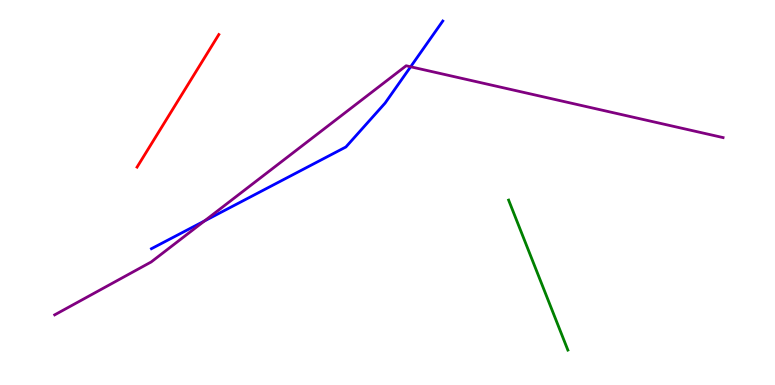[{'lines': ['blue', 'red'], 'intersections': []}, {'lines': ['green', 'red'], 'intersections': []}, {'lines': ['purple', 'red'], 'intersections': []}, {'lines': ['blue', 'green'], 'intersections': []}, {'lines': ['blue', 'purple'], 'intersections': [{'x': 2.64, 'y': 4.26}, {'x': 5.3, 'y': 8.27}]}, {'lines': ['green', 'purple'], 'intersections': []}]